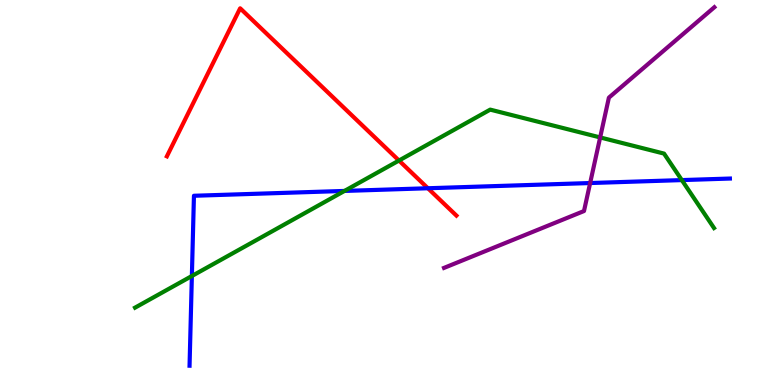[{'lines': ['blue', 'red'], 'intersections': [{'x': 5.52, 'y': 5.11}]}, {'lines': ['green', 'red'], 'intersections': [{'x': 5.15, 'y': 5.83}]}, {'lines': ['purple', 'red'], 'intersections': []}, {'lines': ['blue', 'green'], 'intersections': [{'x': 2.48, 'y': 2.83}, {'x': 4.45, 'y': 5.04}, {'x': 8.8, 'y': 5.32}]}, {'lines': ['blue', 'purple'], 'intersections': [{'x': 7.61, 'y': 5.25}]}, {'lines': ['green', 'purple'], 'intersections': [{'x': 7.74, 'y': 6.43}]}]